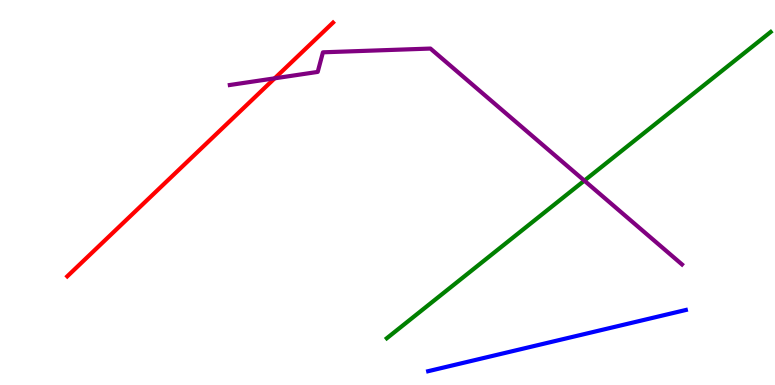[{'lines': ['blue', 'red'], 'intersections': []}, {'lines': ['green', 'red'], 'intersections': []}, {'lines': ['purple', 'red'], 'intersections': [{'x': 3.54, 'y': 7.97}]}, {'lines': ['blue', 'green'], 'intersections': []}, {'lines': ['blue', 'purple'], 'intersections': []}, {'lines': ['green', 'purple'], 'intersections': [{'x': 7.54, 'y': 5.31}]}]